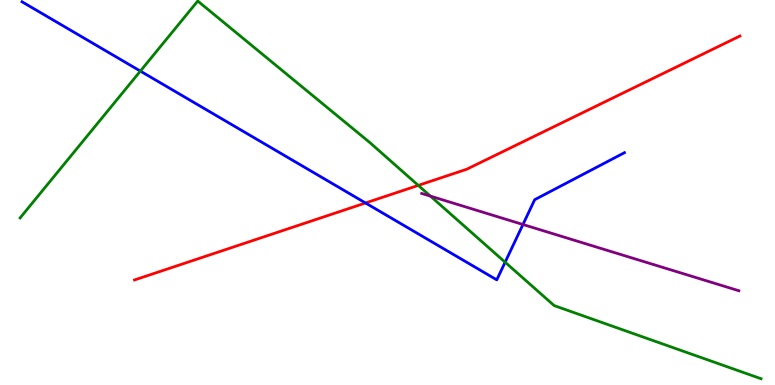[{'lines': ['blue', 'red'], 'intersections': [{'x': 4.72, 'y': 4.73}]}, {'lines': ['green', 'red'], 'intersections': [{'x': 5.4, 'y': 5.18}]}, {'lines': ['purple', 'red'], 'intersections': []}, {'lines': ['blue', 'green'], 'intersections': [{'x': 1.81, 'y': 8.15}, {'x': 6.52, 'y': 3.19}]}, {'lines': ['blue', 'purple'], 'intersections': [{'x': 6.75, 'y': 4.17}]}, {'lines': ['green', 'purple'], 'intersections': [{'x': 5.55, 'y': 4.91}]}]